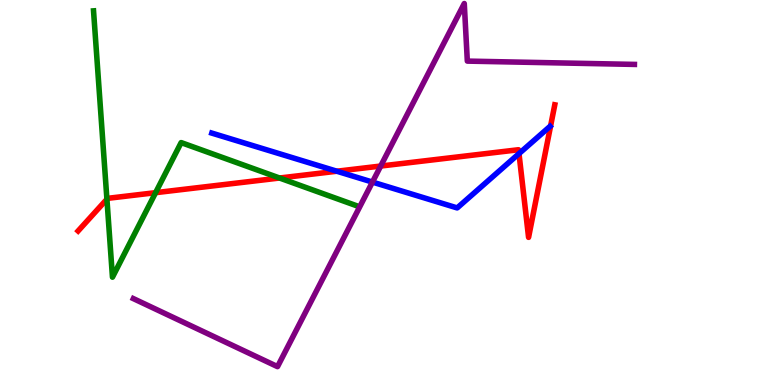[{'lines': ['blue', 'red'], 'intersections': [{'x': 4.35, 'y': 5.55}, {'x': 6.7, 'y': 6.01}]}, {'lines': ['green', 'red'], 'intersections': [{'x': 1.38, 'y': 4.83}, {'x': 2.01, 'y': 5.0}, {'x': 3.61, 'y': 5.38}]}, {'lines': ['purple', 'red'], 'intersections': [{'x': 4.91, 'y': 5.69}]}, {'lines': ['blue', 'green'], 'intersections': []}, {'lines': ['blue', 'purple'], 'intersections': [{'x': 4.81, 'y': 5.27}]}, {'lines': ['green', 'purple'], 'intersections': []}]